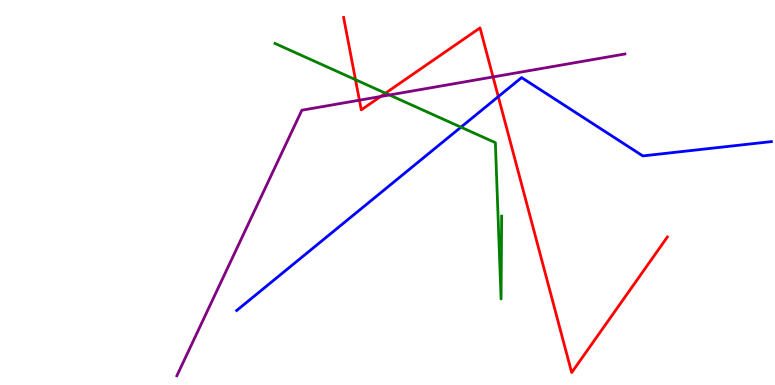[{'lines': ['blue', 'red'], 'intersections': [{'x': 6.43, 'y': 7.49}]}, {'lines': ['green', 'red'], 'intersections': [{'x': 4.59, 'y': 7.93}, {'x': 4.97, 'y': 7.58}]}, {'lines': ['purple', 'red'], 'intersections': [{'x': 4.64, 'y': 7.4}, {'x': 4.91, 'y': 7.49}, {'x': 6.36, 'y': 8.0}]}, {'lines': ['blue', 'green'], 'intersections': [{'x': 5.95, 'y': 6.7}]}, {'lines': ['blue', 'purple'], 'intersections': []}, {'lines': ['green', 'purple'], 'intersections': [{'x': 5.02, 'y': 7.53}]}]